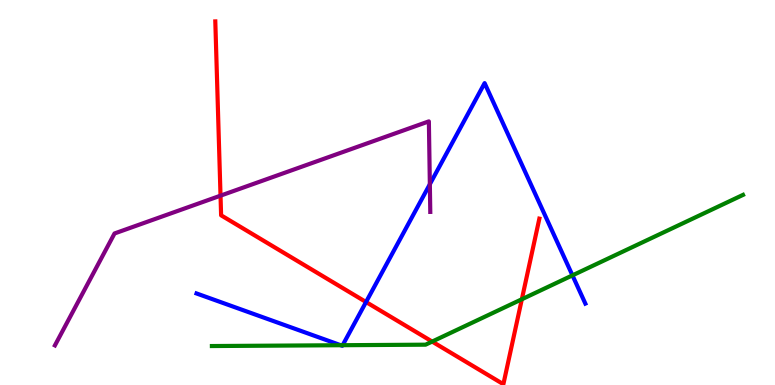[{'lines': ['blue', 'red'], 'intersections': [{'x': 4.72, 'y': 2.16}]}, {'lines': ['green', 'red'], 'intersections': [{'x': 5.58, 'y': 1.13}, {'x': 6.73, 'y': 2.23}]}, {'lines': ['purple', 'red'], 'intersections': [{'x': 2.85, 'y': 4.92}]}, {'lines': ['blue', 'green'], 'intersections': [{'x': 4.4, 'y': 1.03}, {'x': 4.42, 'y': 1.03}, {'x': 7.39, 'y': 2.85}]}, {'lines': ['blue', 'purple'], 'intersections': [{'x': 5.55, 'y': 5.21}]}, {'lines': ['green', 'purple'], 'intersections': []}]